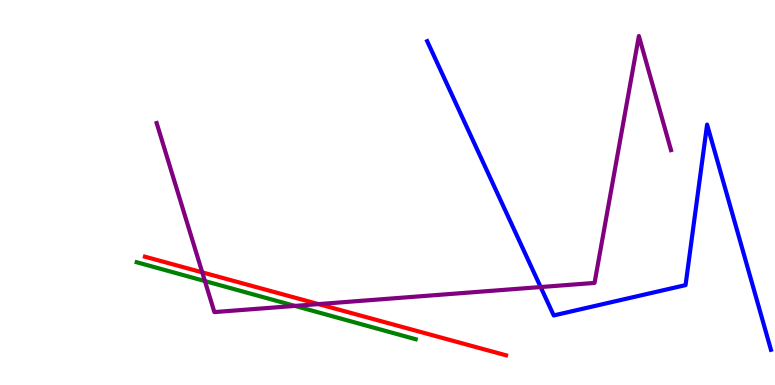[{'lines': ['blue', 'red'], 'intersections': []}, {'lines': ['green', 'red'], 'intersections': []}, {'lines': ['purple', 'red'], 'intersections': [{'x': 2.61, 'y': 2.93}, {'x': 4.11, 'y': 2.1}]}, {'lines': ['blue', 'green'], 'intersections': []}, {'lines': ['blue', 'purple'], 'intersections': [{'x': 6.98, 'y': 2.54}]}, {'lines': ['green', 'purple'], 'intersections': [{'x': 2.64, 'y': 2.7}, {'x': 3.81, 'y': 2.05}]}]